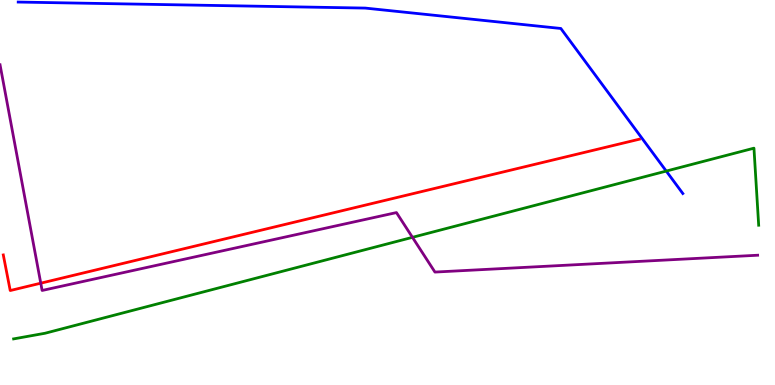[{'lines': ['blue', 'red'], 'intersections': []}, {'lines': ['green', 'red'], 'intersections': []}, {'lines': ['purple', 'red'], 'intersections': [{'x': 0.526, 'y': 2.64}]}, {'lines': ['blue', 'green'], 'intersections': [{'x': 8.6, 'y': 5.56}]}, {'lines': ['blue', 'purple'], 'intersections': []}, {'lines': ['green', 'purple'], 'intersections': [{'x': 5.32, 'y': 3.84}]}]